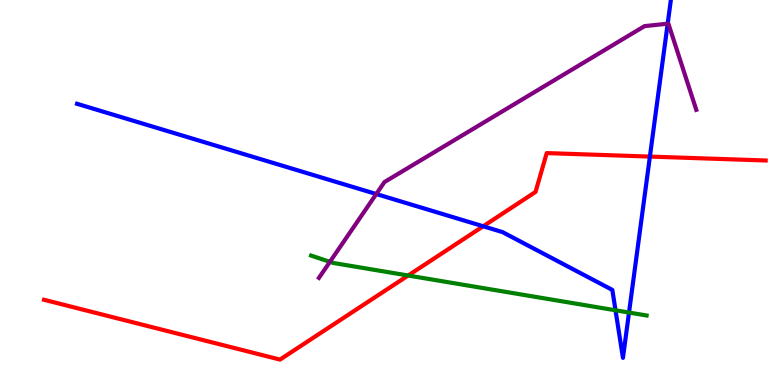[{'lines': ['blue', 'red'], 'intersections': [{'x': 6.23, 'y': 4.12}, {'x': 8.39, 'y': 5.93}]}, {'lines': ['green', 'red'], 'intersections': [{'x': 5.27, 'y': 2.84}]}, {'lines': ['purple', 'red'], 'intersections': []}, {'lines': ['blue', 'green'], 'intersections': [{'x': 7.94, 'y': 1.94}, {'x': 8.12, 'y': 1.88}]}, {'lines': ['blue', 'purple'], 'intersections': [{'x': 4.86, 'y': 4.96}, {'x': 8.62, 'y': 9.39}]}, {'lines': ['green', 'purple'], 'intersections': [{'x': 4.26, 'y': 3.2}]}]